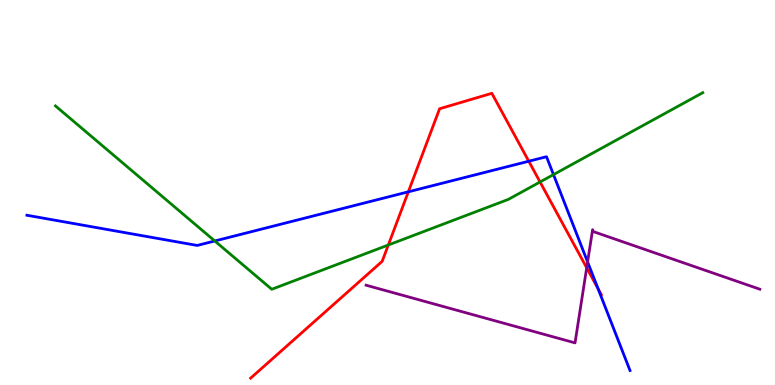[{'lines': ['blue', 'red'], 'intersections': [{'x': 5.27, 'y': 5.02}, {'x': 6.82, 'y': 5.81}, {'x': 7.72, 'y': 2.5}]}, {'lines': ['green', 'red'], 'intersections': [{'x': 5.01, 'y': 3.64}, {'x': 6.97, 'y': 5.27}]}, {'lines': ['purple', 'red'], 'intersections': [{'x': 7.57, 'y': 3.04}]}, {'lines': ['blue', 'green'], 'intersections': [{'x': 2.77, 'y': 3.74}, {'x': 7.14, 'y': 5.46}]}, {'lines': ['blue', 'purple'], 'intersections': [{'x': 7.58, 'y': 3.2}]}, {'lines': ['green', 'purple'], 'intersections': []}]